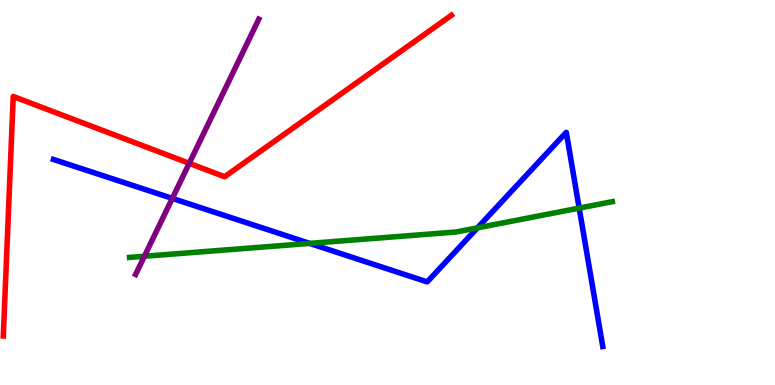[{'lines': ['blue', 'red'], 'intersections': []}, {'lines': ['green', 'red'], 'intersections': []}, {'lines': ['purple', 'red'], 'intersections': [{'x': 2.44, 'y': 5.76}]}, {'lines': ['blue', 'green'], 'intersections': [{'x': 4.0, 'y': 3.68}, {'x': 6.16, 'y': 4.08}, {'x': 7.47, 'y': 4.59}]}, {'lines': ['blue', 'purple'], 'intersections': [{'x': 2.22, 'y': 4.85}]}, {'lines': ['green', 'purple'], 'intersections': [{'x': 1.86, 'y': 3.34}]}]